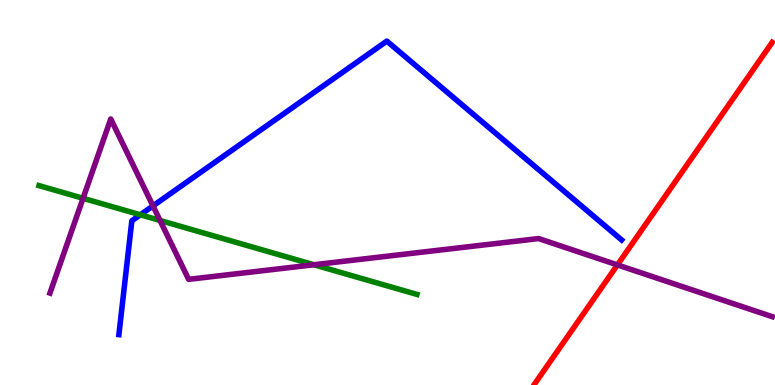[{'lines': ['blue', 'red'], 'intersections': []}, {'lines': ['green', 'red'], 'intersections': []}, {'lines': ['purple', 'red'], 'intersections': [{'x': 7.97, 'y': 3.12}]}, {'lines': ['blue', 'green'], 'intersections': [{'x': 1.81, 'y': 4.42}]}, {'lines': ['blue', 'purple'], 'intersections': [{'x': 1.97, 'y': 4.65}]}, {'lines': ['green', 'purple'], 'intersections': [{'x': 1.07, 'y': 4.85}, {'x': 2.07, 'y': 4.27}, {'x': 4.05, 'y': 3.12}]}]